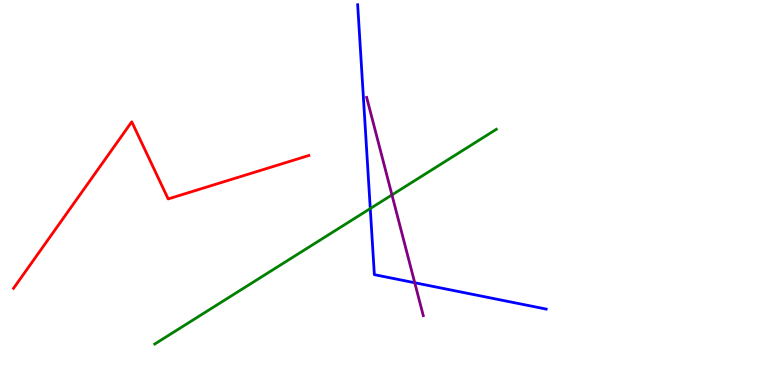[{'lines': ['blue', 'red'], 'intersections': []}, {'lines': ['green', 'red'], 'intersections': []}, {'lines': ['purple', 'red'], 'intersections': []}, {'lines': ['blue', 'green'], 'intersections': [{'x': 4.78, 'y': 4.58}]}, {'lines': ['blue', 'purple'], 'intersections': [{'x': 5.35, 'y': 2.66}]}, {'lines': ['green', 'purple'], 'intersections': [{'x': 5.06, 'y': 4.94}]}]